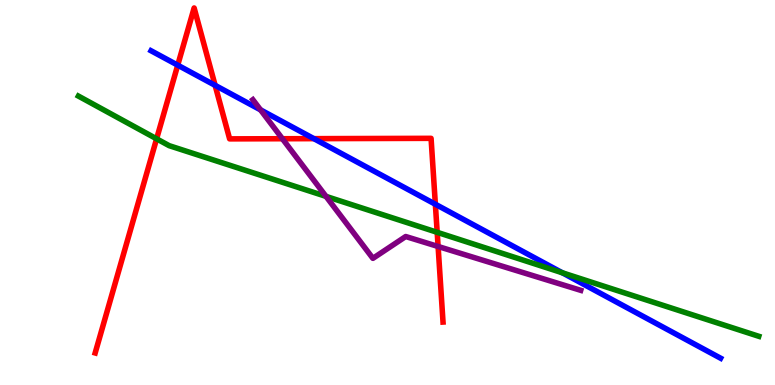[{'lines': ['blue', 'red'], 'intersections': [{'x': 2.29, 'y': 8.31}, {'x': 2.78, 'y': 7.78}, {'x': 4.05, 'y': 6.4}, {'x': 5.62, 'y': 4.7}]}, {'lines': ['green', 'red'], 'intersections': [{'x': 2.02, 'y': 6.39}, {'x': 5.64, 'y': 3.97}]}, {'lines': ['purple', 'red'], 'intersections': [{'x': 3.64, 'y': 6.4}, {'x': 5.65, 'y': 3.6}]}, {'lines': ['blue', 'green'], 'intersections': [{'x': 7.26, 'y': 2.91}]}, {'lines': ['blue', 'purple'], 'intersections': [{'x': 3.36, 'y': 7.15}]}, {'lines': ['green', 'purple'], 'intersections': [{'x': 4.21, 'y': 4.9}]}]